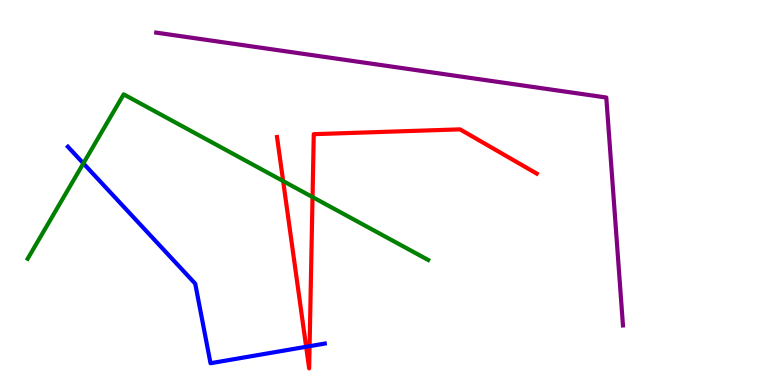[{'lines': ['blue', 'red'], 'intersections': [{'x': 3.95, 'y': 0.993}, {'x': 3.99, 'y': 1.01}]}, {'lines': ['green', 'red'], 'intersections': [{'x': 3.65, 'y': 5.3}, {'x': 4.03, 'y': 4.88}]}, {'lines': ['purple', 'red'], 'intersections': []}, {'lines': ['blue', 'green'], 'intersections': [{'x': 1.08, 'y': 5.76}]}, {'lines': ['blue', 'purple'], 'intersections': []}, {'lines': ['green', 'purple'], 'intersections': []}]